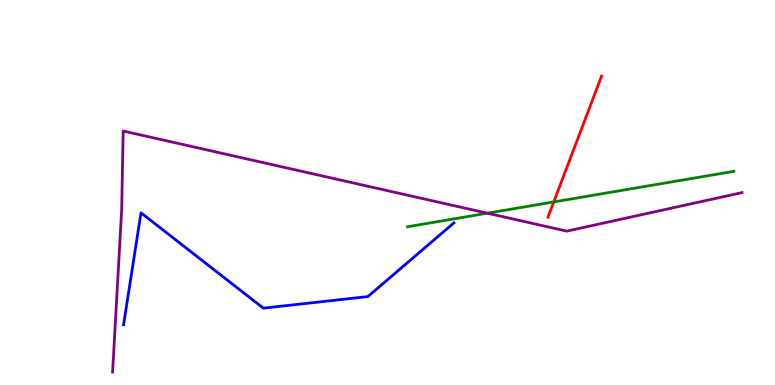[{'lines': ['blue', 'red'], 'intersections': []}, {'lines': ['green', 'red'], 'intersections': [{'x': 7.15, 'y': 4.76}]}, {'lines': ['purple', 'red'], 'intersections': []}, {'lines': ['blue', 'green'], 'intersections': []}, {'lines': ['blue', 'purple'], 'intersections': []}, {'lines': ['green', 'purple'], 'intersections': [{'x': 6.29, 'y': 4.46}]}]